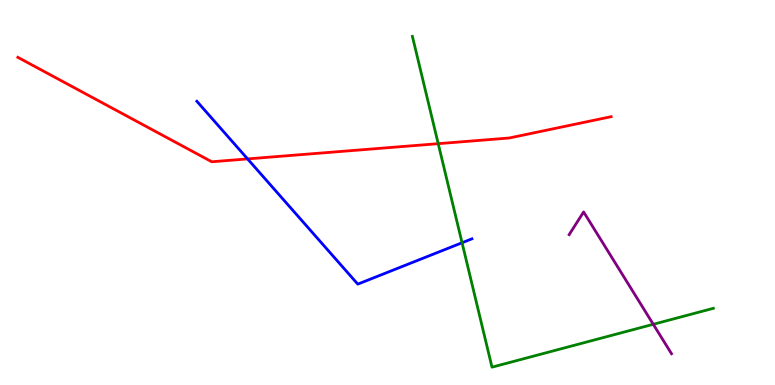[{'lines': ['blue', 'red'], 'intersections': [{'x': 3.19, 'y': 5.87}]}, {'lines': ['green', 'red'], 'intersections': [{'x': 5.65, 'y': 6.27}]}, {'lines': ['purple', 'red'], 'intersections': []}, {'lines': ['blue', 'green'], 'intersections': [{'x': 5.96, 'y': 3.69}]}, {'lines': ['blue', 'purple'], 'intersections': []}, {'lines': ['green', 'purple'], 'intersections': [{'x': 8.43, 'y': 1.58}]}]